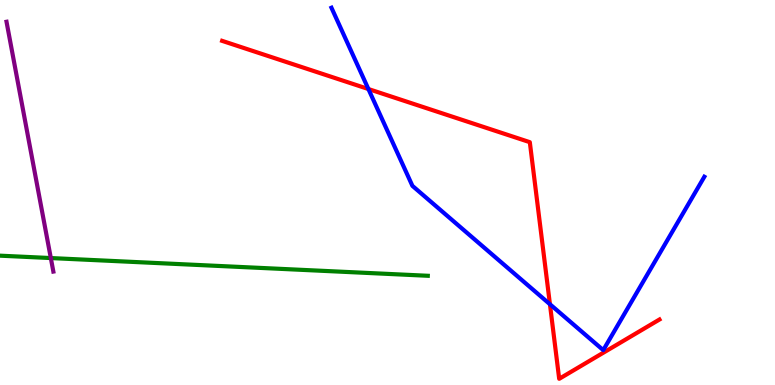[{'lines': ['blue', 'red'], 'intersections': [{'x': 4.75, 'y': 7.69}, {'x': 7.1, 'y': 2.1}]}, {'lines': ['green', 'red'], 'intersections': []}, {'lines': ['purple', 'red'], 'intersections': []}, {'lines': ['blue', 'green'], 'intersections': []}, {'lines': ['blue', 'purple'], 'intersections': []}, {'lines': ['green', 'purple'], 'intersections': [{'x': 0.656, 'y': 3.3}]}]